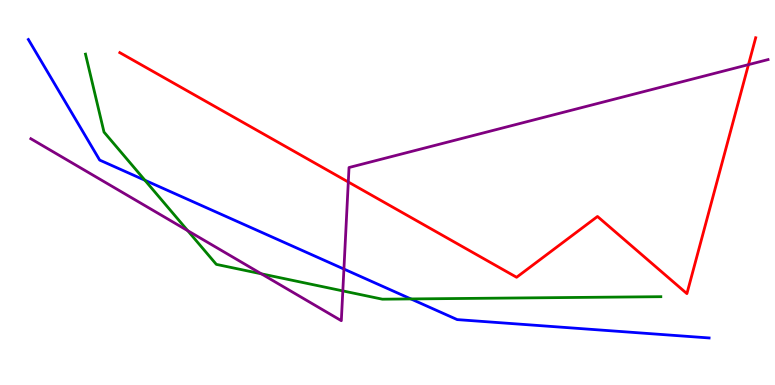[{'lines': ['blue', 'red'], 'intersections': []}, {'lines': ['green', 'red'], 'intersections': []}, {'lines': ['purple', 'red'], 'intersections': [{'x': 4.49, 'y': 5.27}, {'x': 9.66, 'y': 8.32}]}, {'lines': ['blue', 'green'], 'intersections': [{'x': 1.87, 'y': 5.32}, {'x': 5.3, 'y': 2.24}]}, {'lines': ['blue', 'purple'], 'intersections': [{'x': 4.44, 'y': 3.01}]}, {'lines': ['green', 'purple'], 'intersections': [{'x': 2.42, 'y': 4.01}, {'x': 3.37, 'y': 2.89}, {'x': 4.42, 'y': 2.44}]}]